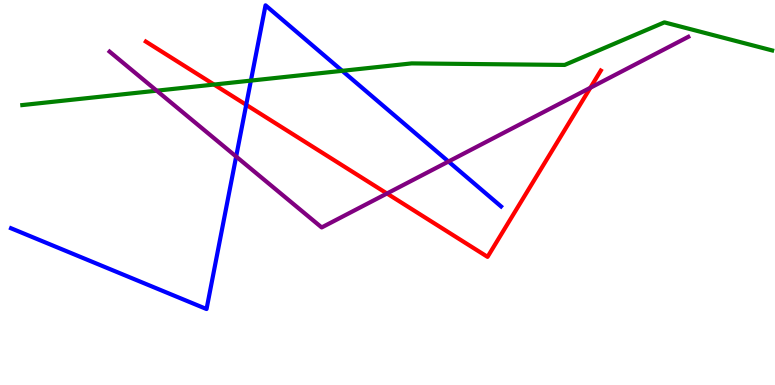[{'lines': ['blue', 'red'], 'intersections': [{'x': 3.18, 'y': 7.28}]}, {'lines': ['green', 'red'], 'intersections': [{'x': 2.76, 'y': 7.8}]}, {'lines': ['purple', 'red'], 'intersections': [{'x': 4.99, 'y': 4.97}, {'x': 7.62, 'y': 7.72}]}, {'lines': ['blue', 'green'], 'intersections': [{'x': 3.24, 'y': 7.91}, {'x': 4.42, 'y': 8.16}]}, {'lines': ['blue', 'purple'], 'intersections': [{'x': 3.05, 'y': 5.93}, {'x': 5.79, 'y': 5.8}]}, {'lines': ['green', 'purple'], 'intersections': [{'x': 2.02, 'y': 7.64}]}]